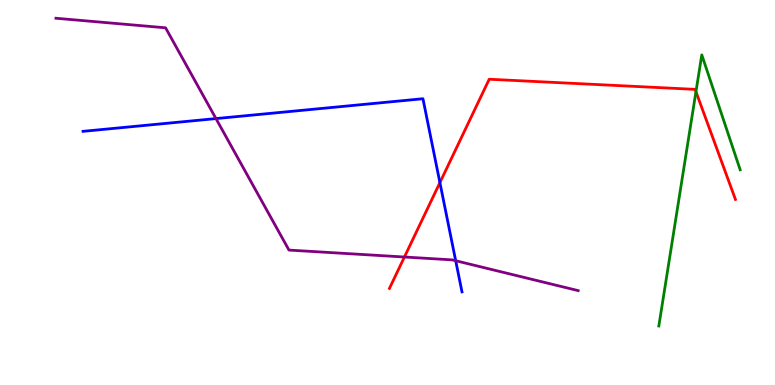[{'lines': ['blue', 'red'], 'intersections': [{'x': 5.68, 'y': 5.26}]}, {'lines': ['green', 'red'], 'intersections': [{'x': 8.98, 'y': 7.62}]}, {'lines': ['purple', 'red'], 'intersections': [{'x': 5.22, 'y': 3.32}]}, {'lines': ['blue', 'green'], 'intersections': []}, {'lines': ['blue', 'purple'], 'intersections': [{'x': 2.79, 'y': 6.92}, {'x': 5.88, 'y': 3.23}]}, {'lines': ['green', 'purple'], 'intersections': []}]